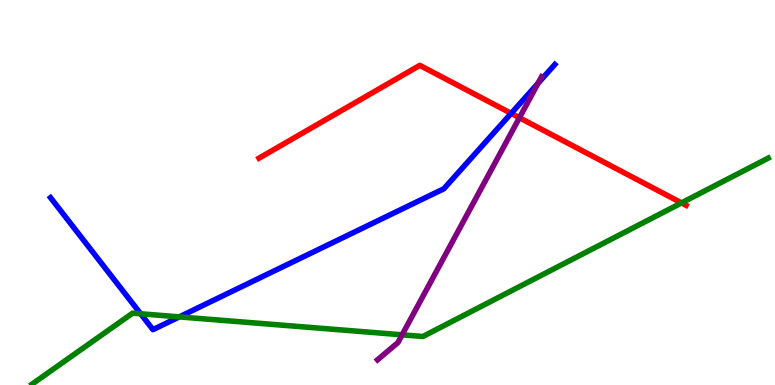[{'lines': ['blue', 'red'], 'intersections': [{'x': 6.6, 'y': 7.06}]}, {'lines': ['green', 'red'], 'intersections': [{'x': 8.79, 'y': 4.73}]}, {'lines': ['purple', 'red'], 'intersections': [{'x': 6.7, 'y': 6.94}]}, {'lines': ['blue', 'green'], 'intersections': [{'x': 1.81, 'y': 1.85}, {'x': 2.31, 'y': 1.77}]}, {'lines': ['blue', 'purple'], 'intersections': [{'x': 6.94, 'y': 7.84}]}, {'lines': ['green', 'purple'], 'intersections': [{'x': 5.19, 'y': 1.3}]}]